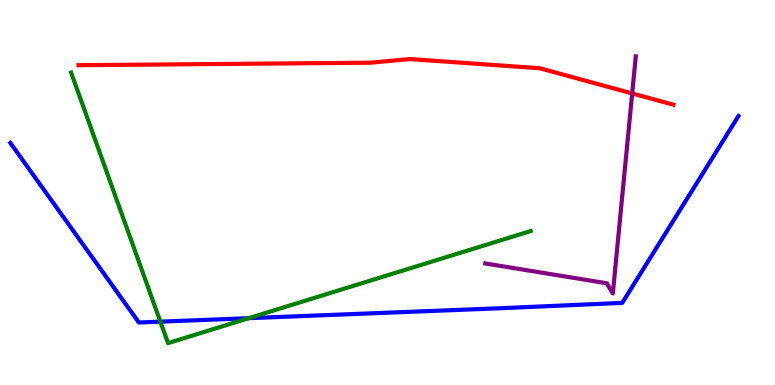[{'lines': ['blue', 'red'], 'intersections': []}, {'lines': ['green', 'red'], 'intersections': []}, {'lines': ['purple', 'red'], 'intersections': [{'x': 8.16, 'y': 7.57}]}, {'lines': ['blue', 'green'], 'intersections': [{'x': 2.07, 'y': 1.65}, {'x': 3.21, 'y': 1.74}]}, {'lines': ['blue', 'purple'], 'intersections': []}, {'lines': ['green', 'purple'], 'intersections': []}]